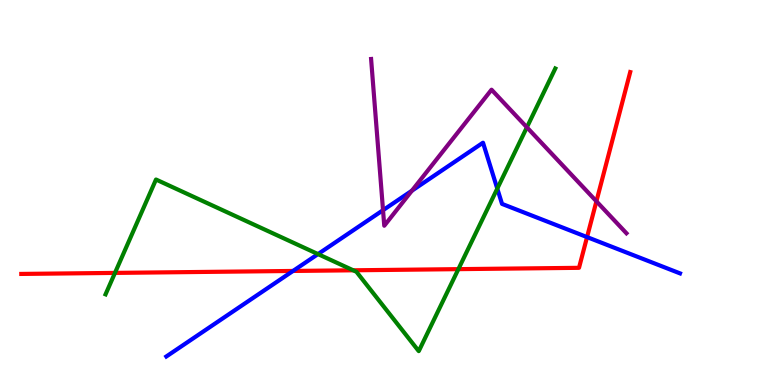[{'lines': ['blue', 'red'], 'intersections': [{'x': 3.78, 'y': 2.96}, {'x': 7.57, 'y': 3.84}]}, {'lines': ['green', 'red'], 'intersections': [{'x': 1.48, 'y': 2.91}, {'x': 4.56, 'y': 2.98}, {'x': 5.91, 'y': 3.01}]}, {'lines': ['purple', 'red'], 'intersections': [{'x': 7.7, 'y': 4.77}]}, {'lines': ['blue', 'green'], 'intersections': [{'x': 4.1, 'y': 3.4}, {'x': 6.42, 'y': 5.1}]}, {'lines': ['blue', 'purple'], 'intersections': [{'x': 4.94, 'y': 4.54}, {'x': 5.31, 'y': 5.05}]}, {'lines': ['green', 'purple'], 'intersections': [{'x': 6.8, 'y': 6.69}]}]